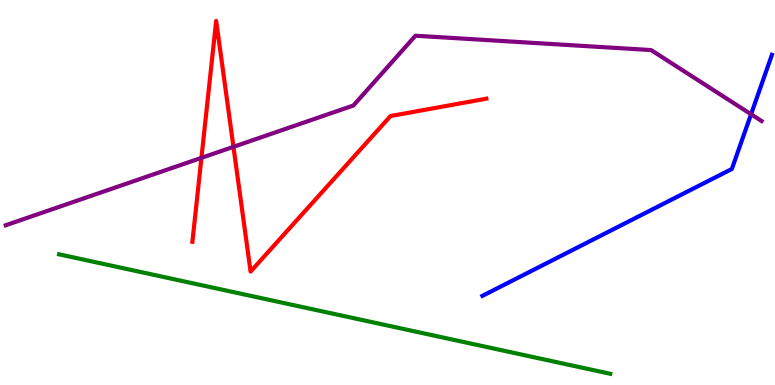[{'lines': ['blue', 'red'], 'intersections': []}, {'lines': ['green', 'red'], 'intersections': []}, {'lines': ['purple', 'red'], 'intersections': [{'x': 2.6, 'y': 5.9}, {'x': 3.01, 'y': 6.19}]}, {'lines': ['blue', 'green'], 'intersections': []}, {'lines': ['blue', 'purple'], 'intersections': [{'x': 9.69, 'y': 7.03}]}, {'lines': ['green', 'purple'], 'intersections': []}]